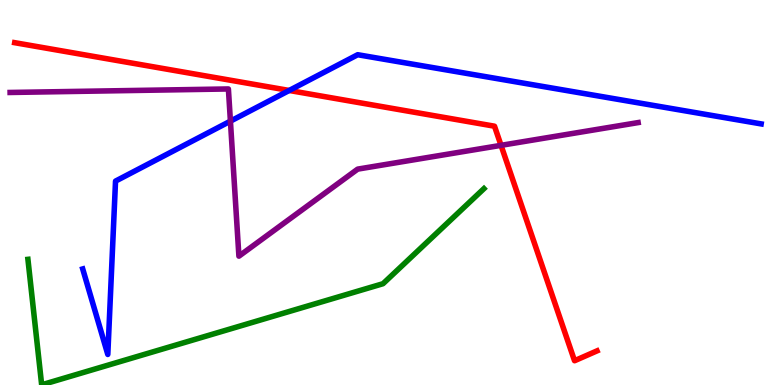[{'lines': ['blue', 'red'], 'intersections': [{'x': 3.73, 'y': 7.65}]}, {'lines': ['green', 'red'], 'intersections': []}, {'lines': ['purple', 'red'], 'intersections': [{'x': 6.46, 'y': 6.22}]}, {'lines': ['blue', 'green'], 'intersections': []}, {'lines': ['blue', 'purple'], 'intersections': [{'x': 2.97, 'y': 6.85}]}, {'lines': ['green', 'purple'], 'intersections': []}]